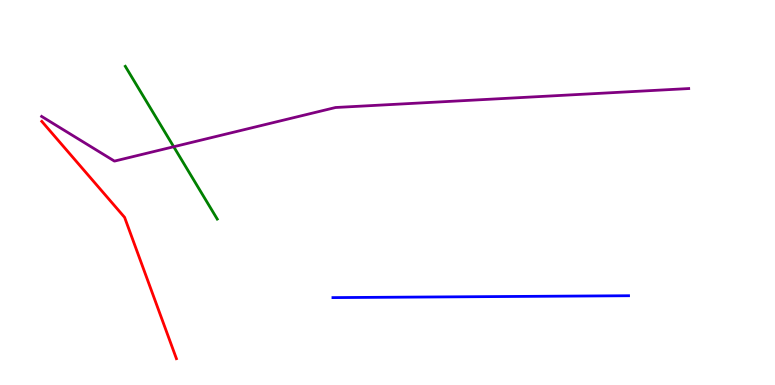[{'lines': ['blue', 'red'], 'intersections': []}, {'lines': ['green', 'red'], 'intersections': []}, {'lines': ['purple', 'red'], 'intersections': []}, {'lines': ['blue', 'green'], 'intersections': []}, {'lines': ['blue', 'purple'], 'intersections': []}, {'lines': ['green', 'purple'], 'intersections': [{'x': 2.24, 'y': 6.19}]}]